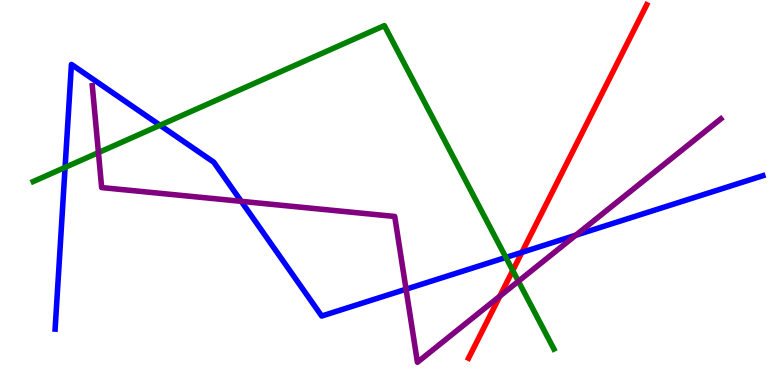[{'lines': ['blue', 'red'], 'intersections': [{'x': 6.73, 'y': 3.45}]}, {'lines': ['green', 'red'], 'intersections': [{'x': 6.62, 'y': 2.97}]}, {'lines': ['purple', 'red'], 'intersections': [{'x': 6.45, 'y': 2.31}]}, {'lines': ['blue', 'green'], 'intersections': [{'x': 0.84, 'y': 5.65}, {'x': 2.06, 'y': 6.75}, {'x': 6.53, 'y': 3.31}]}, {'lines': ['blue', 'purple'], 'intersections': [{'x': 3.11, 'y': 4.77}, {'x': 5.24, 'y': 2.49}, {'x': 7.43, 'y': 3.89}]}, {'lines': ['green', 'purple'], 'intersections': [{'x': 1.27, 'y': 6.04}, {'x': 6.69, 'y': 2.69}]}]